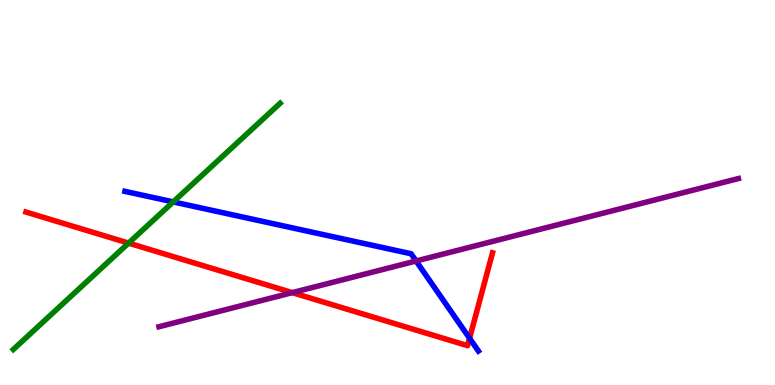[{'lines': ['blue', 'red'], 'intersections': [{'x': 6.06, 'y': 1.21}]}, {'lines': ['green', 'red'], 'intersections': [{'x': 1.66, 'y': 3.69}]}, {'lines': ['purple', 'red'], 'intersections': [{'x': 3.77, 'y': 2.4}]}, {'lines': ['blue', 'green'], 'intersections': [{'x': 2.24, 'y': 4.76}]}, {'lines': ['blue', 'purple'], 'intersections': [{'x': 5.37, 'y': 3.22}]}, {'lines': ['green', 'purple'], 'intersections': []}]